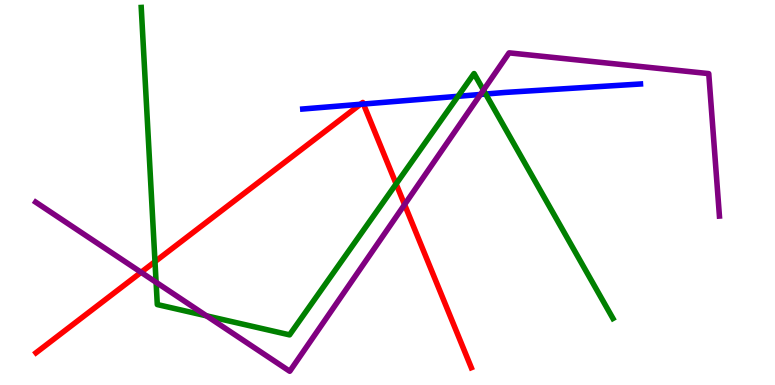[{'lines': ['blue', 'red'], 'intersections': [{'x': 4.65, 'y': 7.29}, {'x': 4.69, 'y': 7.3}]}, {'lines': ['green', 'red'], 'intersections': [{'x': 2.0, 'y': 3.2}, {'x': 5.11, 'y': 5.22}]}, {'lines': ['purple', 'red'], 'intersections': [{'x': 1.82, 'y': 2.93}, {'x': 5.22, 'y': 4.69}]}, {'lines': ['blue', 'green'], 'intersections': [{'x': 5.91, 'y': 7.5}, {'x': 6.27, 'y': 7.56}]}, {'lines': ['blue', 'purple'], 'intersections': [{'x': 6.2, 'y': 7.55}]}, {'lines': ['green', 'purple'], 'intersections': [{'x': 2.01, 'y': 2.67}, {'x': 2.66, 'y': 1.8}, {'x': 6.24, 'y': 7.66}]}]